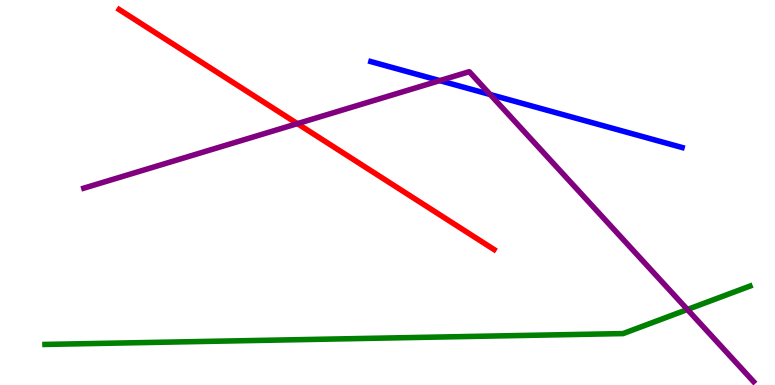[{'lines': ['blue', 'red'], 'intersections': []}, {'lines': ['green', 'red'], 'intersections': []}, {'lines': ['purple', 'red'], 'intersections': [{'x': 3.84, 'y': 6.79}]}, {'lines': ['blue', 'green'], 'intersections': []}, {'lines': ['blue', 'purple'], 'intersections': [{'x': 5.67, 'y': 7.91}, {'x': 6.33, 'y': 7.54}]}, {'lines': ['green', 'purple'], 'intersections': [{'x': 8.87, 'y': 1.96}]}]